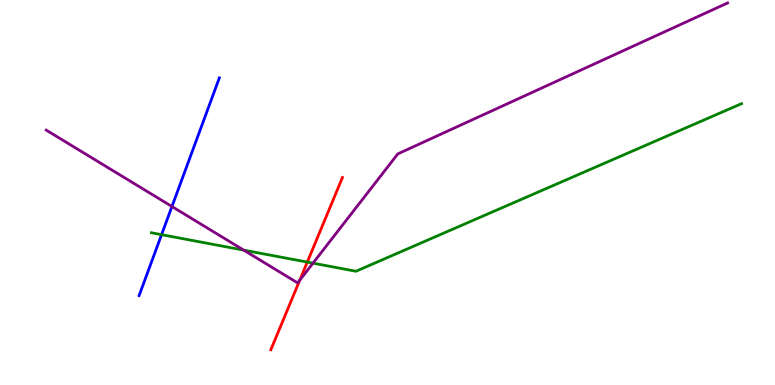[{'lines': ['blue', 'red'], 'intersections': []}, {'lines': ['green', 'red'], 'intersections': [{'x': 3.96, 'y': 3.19}]}, {'lines': ['purple', 'red'], 'intersections': [{'x': 3.87, 'y': 2.72}]}, {'lines': ['blue', 'green'], 'intersections': [{'x': 2.08, 'y': 3.9}]}, {'lines': ['blue', 'purple'], 'intersections': [{'x': 2.22, 'y': 4.64}]}, {'lines': ['green', 'purple'], 'intersections': [{'x': 3.14, 'y': 3.5}, {'x': 4.04, 'y': 3.16}]}]